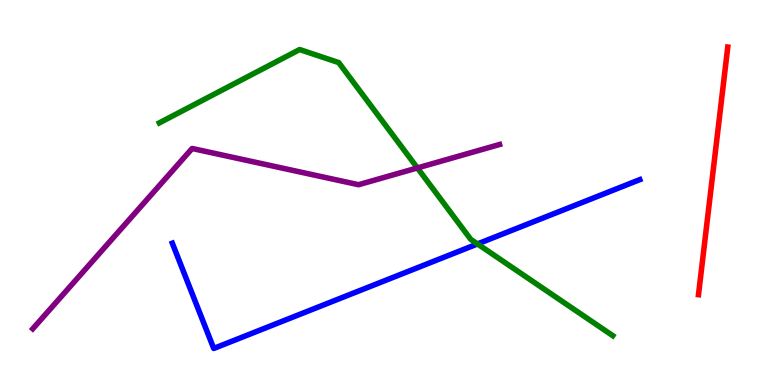[{'lines': ['blue', 'red'], 'intersections': []}, {'lines': ['green', 'red'], 'intersections': []}, {'lines': ['purple', 'red'], 'intersections': []}, {'lines': ['blue', 'green'], 'intersections': [{'x': 6.16, 'y': 3.66}]}, {'lines': ['blue', 'purple'], 'intersections': []}, {'lines': ['green', 'purple'], 'intersections': [{'x': 5.39, 'y': 5.64}]}]